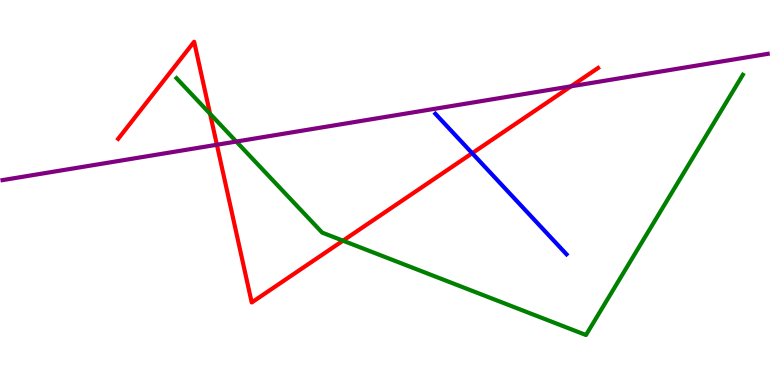[{'lines': ['blue', 'red'], 'intersections': [{'x': 6.09, 'y': 6.02}]}, {'lines': ['green', 'red'], 'intersections': [{'x': 2.71, 'y': 7.05}, {'x': 4.43, 'y': 3.75}]}, {'lines': ['purple', 'red'], 'intersections': [{'x': 2.8, 'y': 6.24}, {'x': 7.37, 'y': 7.76}]}, {'lines': ['blue', 'green'], 'intersections': []}, {'lines': ['blue', 'purple'], 'intersections': []}, {'lines': ['green', 'purple'], 'intersections': [{'x': 3.05, 'y': 6.32}]}]